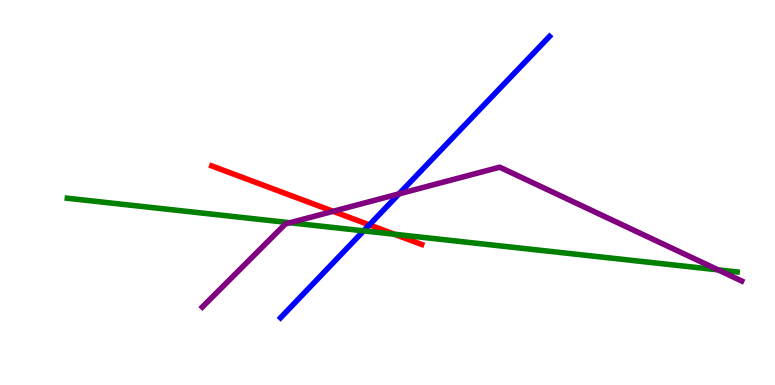[{'lines': ['blue', 'red'], 'intersections': [{'x': 4.77, 'y': 4.16}]}, {'lines': ['green', 'red'], 'intersections': [{'x': 5.09, 'y': 3.92}]}, {'lines': ['purple', 'red'], 'intersections': [{'x': 4.3, 'y': 4.51}]}, {'lines': ['blue', 'green'], 'intersections': [{'x': 4.69, 'y': 4.0}]}, {'lines': ['blue', 'purple'], 'intersections': [{'x': 5.15, 'y': 4.96}]}, {'lines': ['green', 'purple'], 'intersections': [{'x': 3.74, 'y': 4.21}, {'x': 9.27, 'y': 2.99}]}]